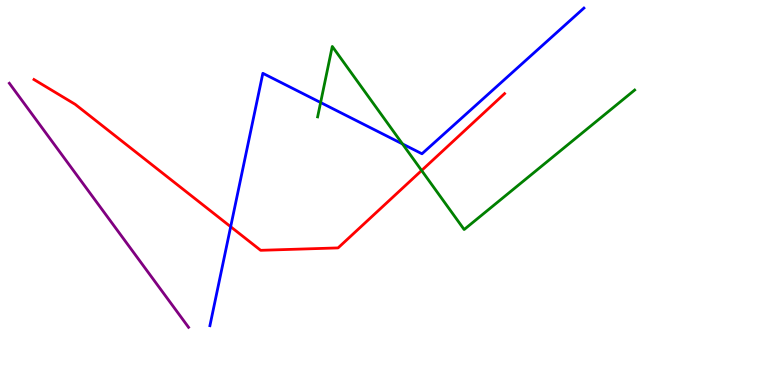[{'lines': ['blue', 'red'], 'intersections': [{'x': 2.98, 'y': 4.11}]}, {'lines': ['green', 'red'], 'intersections': [{'x': 5.44, 'y': 5.57}]}, {'lines': ['purple', 'red'], 'intersections': []}, {'lines': ['blue', 'green'], 'intersections': [{'x': 4.14, 'y': 7.34}, {'x': 5.19, 'y': 6.26}]}, {'lines': ['blue', 'purple'], 'intersections': []}, {'lines': ['green', 'purple'], 'intersections': []}]